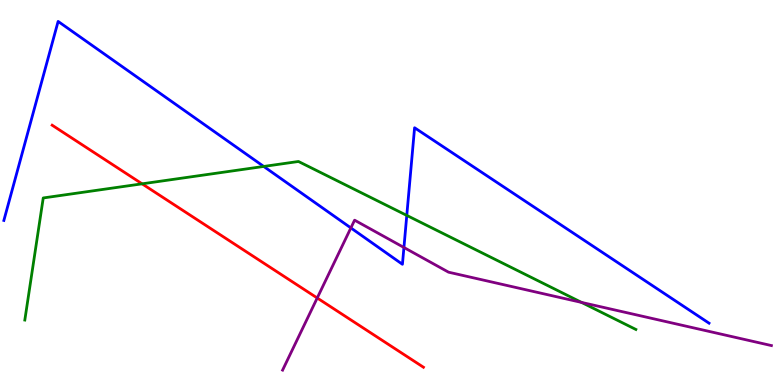[{'lines': ['blue', 'red'], 'intersections': []}, {'lines': ['green', 'red'], 'intersections': [{'x': 1.83, 'y': 5.23}]}, {'lines': ['purple', 'red'], 'intersections': [{'x': 4.09, 'y': 2.26}]}, {'lines': ['blue', 'green'], 'intersections': [{'x': 3.4, 'y': 5.68}, {'x': 5.25, 'y': 4.4}]}, {'lines': ['blue', 'purple'], 'intersections': [{'x': 4.53, 'y': 4.08}, {'x': 5.21, 'y': 3.57}]}, {'lines': ['green', 'purple'], 'intersections': [{'x': 7.5, 'y': 2.15}]}]